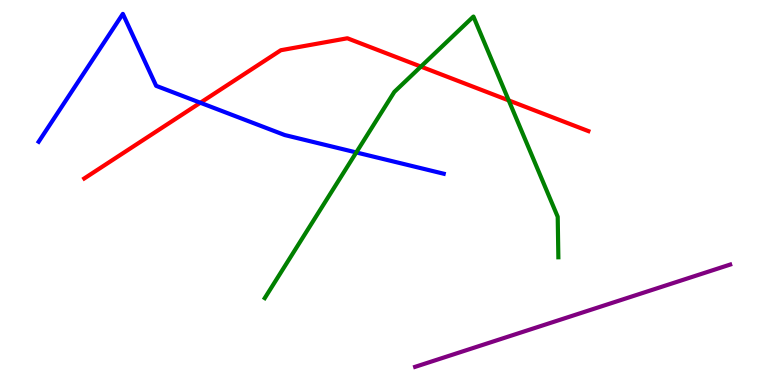[{'lines': ['blue', 'red'], 'intersections': [{'x': 2.58, 'y': 7.33}]}, {'lines': ['green', 'red'], 'intersections': [{'x': 5.43, 'y': 8.27}, {'x': 6.56, 'y': 7.39}]}, {'lines': ['purple', 'red'], 'intersections': []}, {'lines': ['blue', 'green'], 'intersections': [{'x': 4.6, 'y': 6.04}]}, {'lines': ['blue', 'purple'], 'intersections': []}, {'lines': ['green', 'purple'], 'intersections': []}]